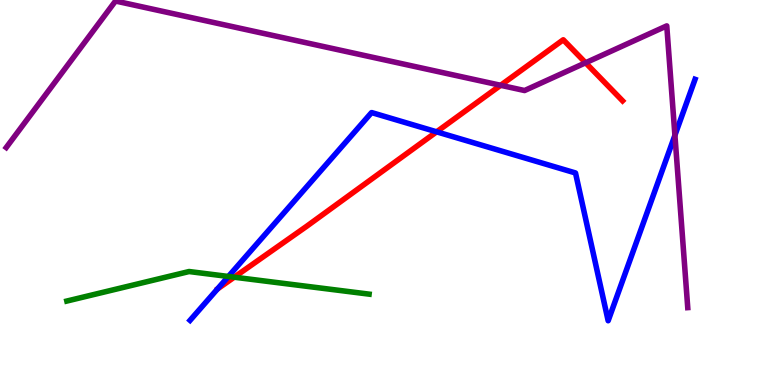[{'lines': ['blue', 'red'], 'intersections': [{'x': 5.63, 'y': 6.58}]}, {'lines': ['green', 'red'], 'intersections': [{'x': 3.02, 'y': 2.8}]}, {'lines': ['purple', 'red'], 'intersections': [{'x': 6.46, 'y': 7.78}, {'x': 7.56, 'y': 8.37}]}, {'lines': ['blue', 'green'], 'intersections': [{'x': 2.95, 'y': 2.82}]}, {'lines': ['blue', 'purple'], 'intersections': [{'x': 8.71, 'y': 6.49}]}, {'lines': ['green', 'purple'], 'intersections': []}]